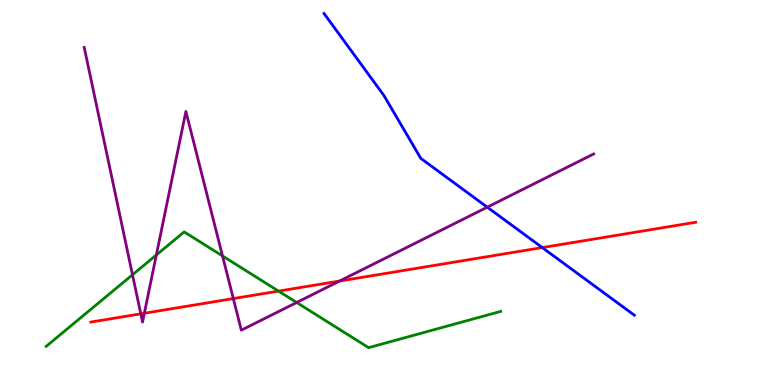[{'lines': ['blue', 'red'], 'intersections': [{'x': 7.0, 'y': 3.57}]}, {'lines': ['green', 'red'], 'intersections': [{'x': 3.59, 'y': 2.44}]}, {'lines': ['purple', 'red'], 'intersections': [{'x': 1.82, 'y': 1.85}, {'x': 1.86, 'y': 1.86}, {'x': 3.01, 'y': 2.24}, {'x': 4.38, 'y': 2.7}]}, {'lines': ['blue', 'green'], 'intersections': []}, {'lines': ['blue', 'purple'], 'intersections': [{'x': 6.29, 'y': 4.62}]}, {'lines': ['green', 'purple'], 'intersections': [{'x': 1.71, 'y': 2.86}, {'x': 2.02, 'y': 3.38}, {'x': 2.87, 'y': 3.35}, {'x': 3.83, 'y': 2.14}]}]